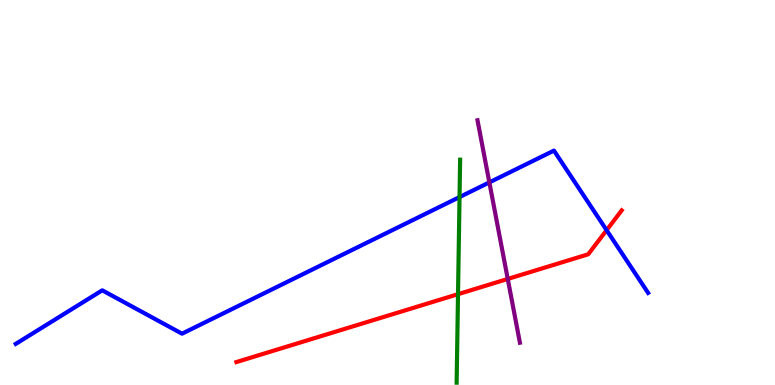[{'lines': ['blue', 'red'], 'intersections': [{'x': 7.83, 'y': 4.02}]}, {'lines': ['green', 'red'], 'intersections': [{'x': 5.91, 'y': 2.36}]}, {'lines': ['purple', 'red'], 'intersections': [{'x': 6.55, 'y': 2.75}]}, {'lines': ['blue', 'green'], 'intersections': [{'x': 5.93, 'y': 4.88}]}, {'lines': ['blue', 'purple'], 'intersections': [{'x': 6.31, 'y': 5.26}]}, {'lines': ['green', 'purple'], 'intersections': []}]